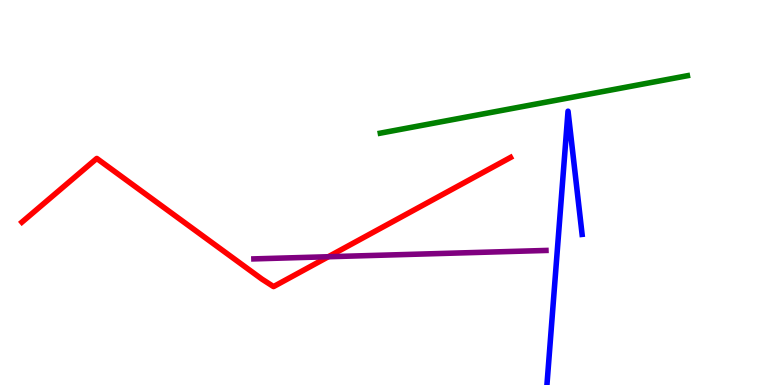[{'lines': ['blue', 'red'], 'intersections': []}, {'lines': ['green', 'red'], 'intersections': []}, {'lines': ['purple', 'red'], 'intersections': [{'x': 4.24, 'y': 3.33}]}, {'lines': ['blue', 'green'], 'intersections': []}, {'lines': ['blue', 'purple'], 'intersections': []}, {'lines': ['green', 'purple'], 'intersections': []}]